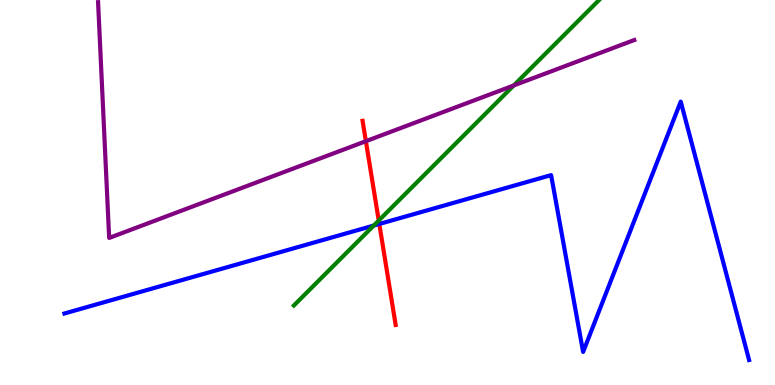[{'lines': ['blue', 'red'], 'intersections': [{'x': 4.89, 'y': 4.18}]}, {'lines': ['green', 'red'], 'intersections': [{'x': 4.89, 'y': 4.27}]}, {'lines': ['purple', 'red'], 'intersections': [{'x': 4.72, 'y': 6.33}]}, {'lines': ['blue', 'green'], 'intersections': [{'x': 4.82, 'y': 4.14}]}, {'lines': ['blue', 'purple'], 'intersections': []}, {'lines': ['green', 'purple'], 'intersections': [{'x': 6.63, 'y': 7.78}]}]